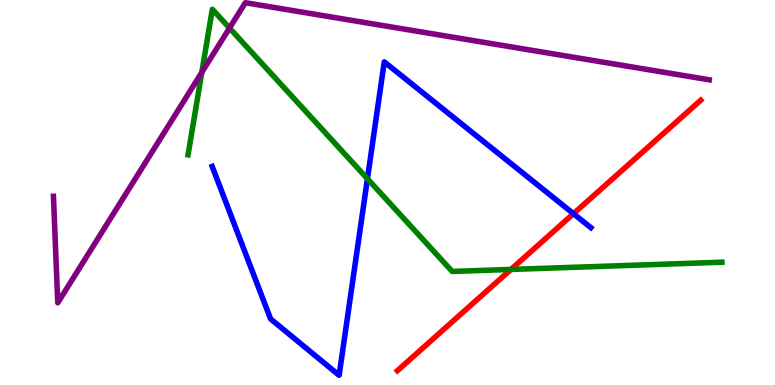[{'lines': ['blue', 'red'], 'intersections': [{'x': 7.4, 'y': 4.45}]}, {'lines': ['green', 'red'], 'intersections': [{'x': 6.59, 'y': 3.0}]}, {'lines': ['purple', 'red'], 'intersections': []}, {'lines': ['blue', 'green'], 'intersections': [{'x': 4.74, 'y': 5.36}]}, {'lines': ['blue', 'purple'], 'intersections': []}, {'lines': ['green', 'purple'], 'intersections': [{'x': 2.6, 'y': 8.12}, {'x': 2.96, 'y': 9.27}]}]